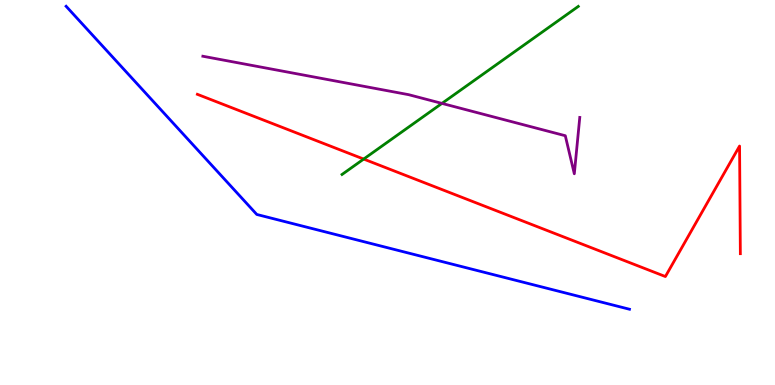[{'lines': ['blue', 'red'], 'intersections': []}, {'lines': ['green', 'red'], 'intersections': [{'x': 4.69, 'y': 5.87}]}, {'lines': ['purple', 'red'], 'intersections': []}, {'lines': ['blue', 'green'], 'intersections': []}, {'lines': ['blue', 'purple'], 'intersections': []}, {'lines': ['green', 'purple'], 'intersections': [{'x': 5.7, 'y': 7.31}]}]